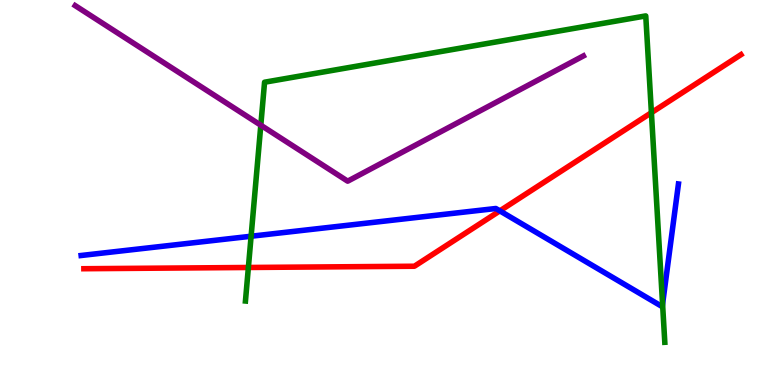[{'lines': ['blue', 'red'], 'intersections': [{'x': 6.45, 'y': 4.52}]}, {'lines': ['green', 'red'], 'intersections': [{'x': 3.2, 'y': 3.05}, {'x': 8.41, 'y': 7.07}]}, {'lines': ['purple', 'red'], 'intersections': []}, {'lines': ['blue', 'green'], 'intersections': [{'x': 3.24, 'y': 3.86}, {'x': 8.55, 'y': 2.1}]}, {'lines': ['blue', 'purple'], 'intersections': []}, {'lines': ['green', 'purple'], 'intersections': [{'x': 3.37, 'y': 6.75}]}]